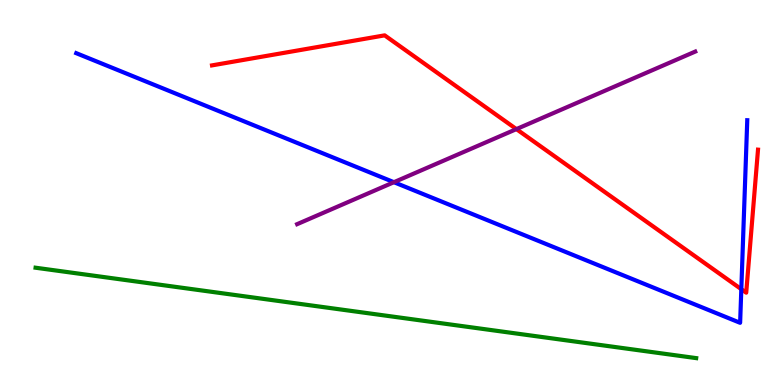[{'lines': ['blue', 'red'], 'intersections': [{'x': 9.57, 'y': 2.49}]}, {'lines': ['green', 'red'], 'intersections': []}, {'lines': ['purple', 'red'], 'intersections': [{'x': 6.66, 'y': 6.65}]}, {'lines': ['blue', 'green'], 'intersections': []}, {'lines': ['blue', 'purple'], 'intersections': [{'x': 5.08, 'y': 5.27}]}, {'lines': ['green', 'purple'], 'intersections': []}]